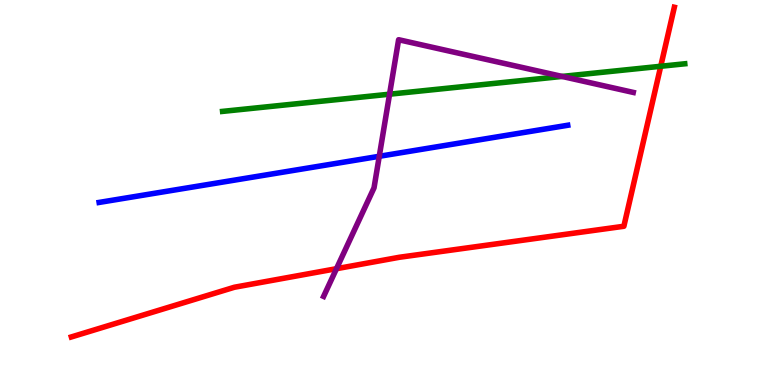[{'lines': ['blue', 'red'], 'intersections': []}, {'lines': ['green', 'red'], 'intersections': [{'x': 8.53, 'y': 8.28}]}, {'lines': ['purple', 'red'], 'intersections': [{'x': 4.34, 'y': 3.02}]}, {'lines': ['blue', 'green'], 'intersections': []}, {'lines': ['blue', 'purple'], 'intersections': [{'x': 4.89, 'y': 5.94}]}, {'lines': ['green', 'purple'], 'intersections': [{'x': 5.03, 'y': 7.55}, {'x': 7.25, 'y': 8.01}]}]